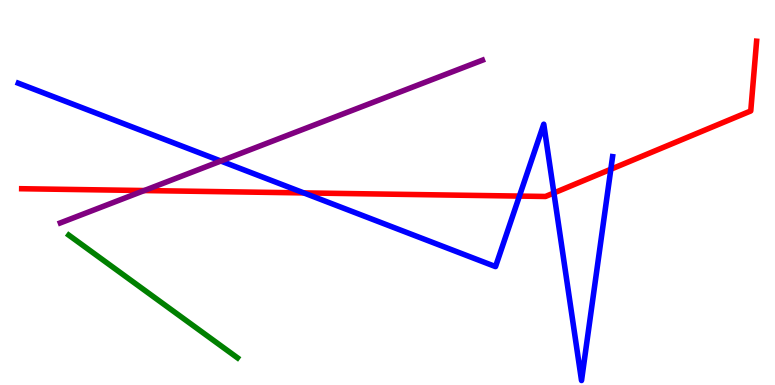[{'lines': ['blue', 'red'], 'intersections': [{'x': 3.92, 'y': 4.99}, {'x': 6.7, 'y': 4.91}, {'x': 7.15, 'y': 4.99}, {'x': 7.88, 'y': 5.6}]}, {'lines': ['green', 'red'], 'intersections': []}, {'lines': ['purple', 'red'], 'intersections': [{'x': 1.86, 'y': 5.05}]}, {'lines': ['blue', 'green'], 'intersections': []}, {'lines': ['blue', 'purple'], 'intersections': [{'x': 2.85, 'y': 5.82}]}, {'lines': ['green', 'purple'], 'intersections': []}]